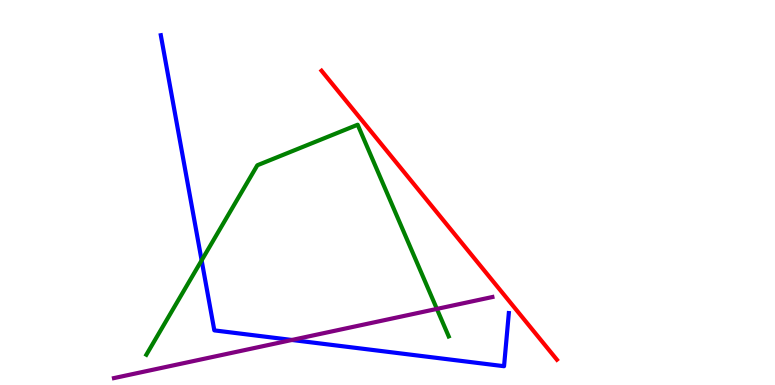[{'lines': ['blue', 'red'], 'intersections': []}, {'lines': ['green', 'red'], 'intersections': []}, {'lines': ['purple', 'red'], 'intersections': []}, {'lines': ['blue', 'green'], 'intersections': [{'x': 2.6, 'y': 3.24}]}, {'lines': ['blue', 'purple'], 'intersections': [{'x': 3.77, 'y': 1.17}]}, {'lines': ['green', 'purple'], 'intersections': [{'x': 5.64, 'y': 1.98}]}]